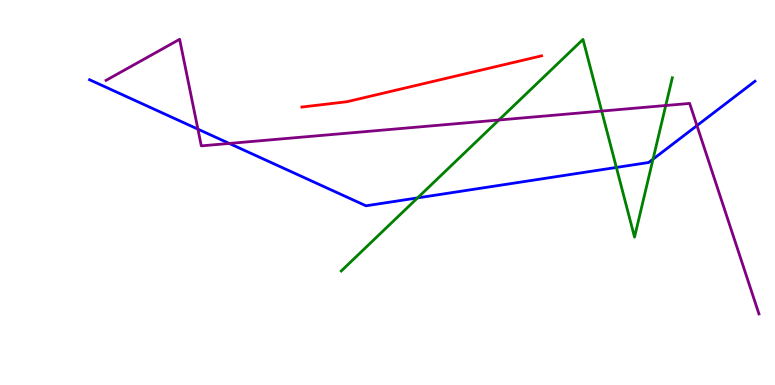[{'lines': ['blue', 'red'], 'intersections': []}, {'lines': ['green', 'red'], 'intersections': []}, {'lines': ['purple', 'red'], 'intersections': []}, {'lines': ['blue', 'green'], 'intersections': [{'x': 5.39, 'y': 4.86}, {'x': 7.95, 'y': 5.65}, {'x': 8.43, 'y': 5.87}]}, {'lines': ['blue', 'purple'], 'intersections': [{'x': 2.55, 'y': 6.65}, {'x': 2.96, 'y': 6.27}, {'x': 8.99, 'y': 6.74}]}, {'lines': ['green', 'purple'], 'intersections': [{'x': 6.44, 'y': 6.88}, {'x': 7.76, 'y': 7.12}, {'x': 8.59, 'y': 7.26}]}]